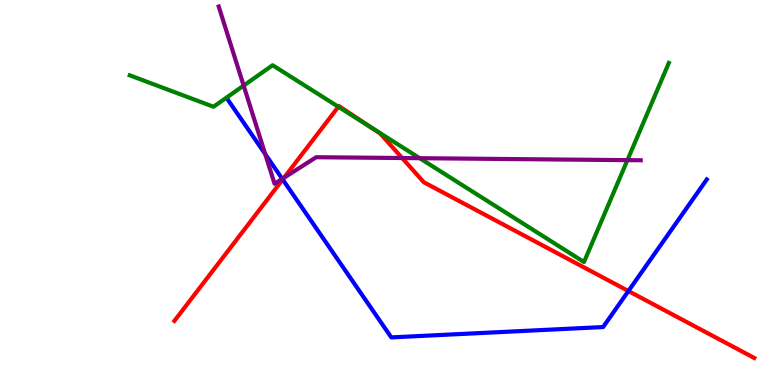[{'lines': ['blue', 'red'], 'intersections': [{'x': 3.65, 'y': 5.34}, {'x': 8.11, 'y': 2.44}]}, {'lines': ['green', 'red'], 'intersections': [{'x': 4.37, 'y': 7.23}, {'x': 4.8, 'y': 6.67}]}, {'lines': ['purple', 'red'], 'intersections': [{'x': 3.66, 'y': 5.38}, {'x': 5.19, 'y': 5.9}]}, {'lines': ['blue', 'green'], 'intersections': []}, {'lines': ['blue', 'purple'], 'intersections': [{'x': 3.42, 'y': 6.0}, {'x': 3.64, 'y': 5.35}]}, {'lines': ['green', 'purple'], 'intersections': [{'x': 3.14, 'y': 7.78}, {'x': 5.42, 'y': 5.89}, {'x': 8.1, 'y': 5.84}]}]